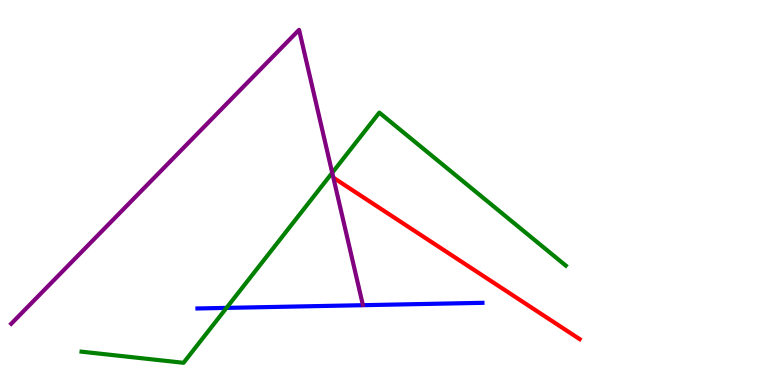[{'lines': ['blue', 'red'], 'intersections': []}, {'lines': ['green', 'red'], 'intersections': []}, {'lines': ['purple', 'red'], 'intersections': []}, {'lines': ['blue', 'green'], 'intersections': [{'x': 2.92, 'y': 2.0}]}, {'lines': ['blue', 'purple'], 'intersections': []}, {'lines': ['green', 'purple'], 'intersections': [{'x': 4.29, 'y': 5.51}]}]